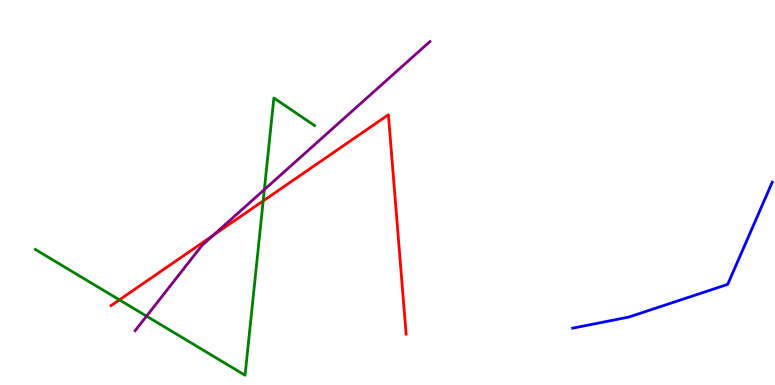[{'lines': ['blue', 'red'], 'intersections': []}, {'lines': ['green', 'red'], 'intersections': [{'x': 1.54, 'y': 2.21}, {'x': 3.4, 'y': 4.78}]}, {'lines': ['purple', 'red'], 'intersections': [{'x': 2.75, 'y': 3.89}]}, {'lines': ['blue', 'green'], 'intersections': []}, {'lines': ['blue', 'purple'], 'intersections': []}, {'lines': ['green', 'purple'], 'intersections': [{'x': 1.89, 'y': 1.79}, {'x': 3.41, 'y': 5.08}]}]